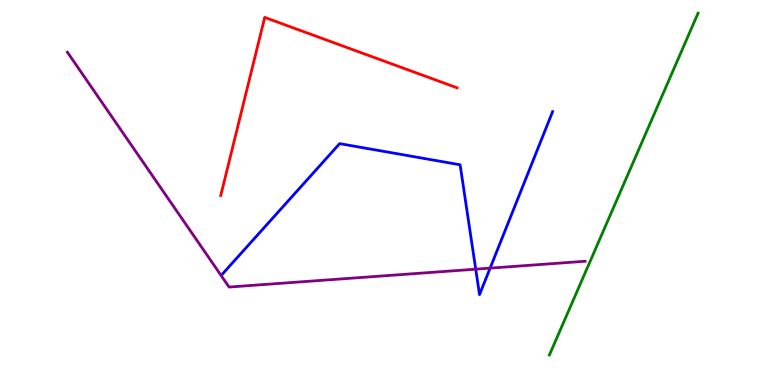[{'lines': ['blue', 'red'], 'intersections': []}, {'lines': ['green', 'red'], 'intersections': []}, {'lines': ['purple', 'red'], 'intersections': []}, {'lines': ['blue', 'green'], 'intersections': []}, {'lines': ['blue', 'purple'], 'intersections': [{'x': 6.14, 'y': 3.01}, {'x': 6.32, 'y': 3.04}]}, {'lines': ['green', 'purple'], 'intersections': []}]